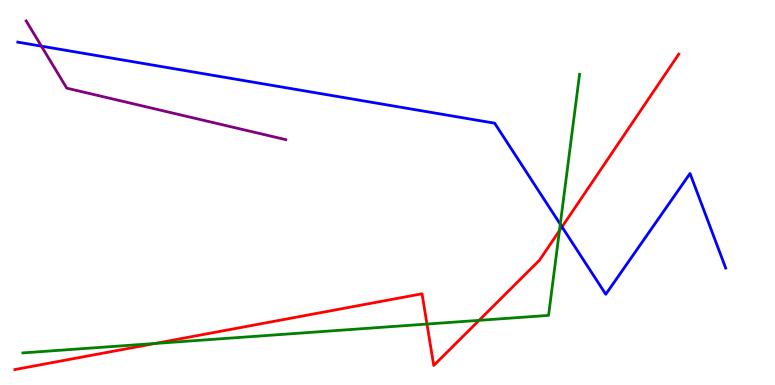[{'lines': ['blue', 'red'], 'intersections': [{'x': 7.25, 'y': 4.11}]}, {'lines': ['green', 'red'], 'intersections': [{'x': 2.0, 'y': 1.08}, {'x': 5.51, 'y': 1.58}, {'x': 6.18, 'y': 1.68}, {'x': 7.22, 'y': 4.01}]}, {'lines': ['purple', 'red'], 'intersections': []}, {'lines': ['blue', 'green'], 'intersections': [{'x': 7.23, 'y': 4.18}]}, {'lines': ['blue', 'purple'], 'intersections': [{'x': 0.534, 'y': 8.8}]}, {'lines': ['green', 'purple'], 'intersections': []}]